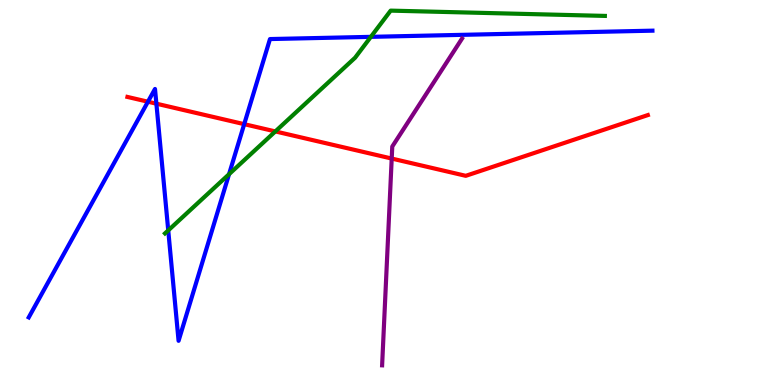[{'lines': ['blue', 'red'], 'intersections': [{'x': 1.91, 'y': 7.36}, {'x': 2.02, 'y': 7.31}, {'x': 3.15, 'y': 6.78}]}, {'lines': ['green', 'red'], 'intersections': [{'x': 3.55, 'y': 6.59}]}, {'lines': ['purple', 'red'], 'intersections': [{'x': 5.05, 'y': 5.88}]}, {'lines': ['blue', 'green'], 'intersections': [{'x': 2.17, 'y': 4.02}, {'x': 2.96, 'y': 5.48}, {'x': 4.79, 'y': 9.04}]}, {'lines': ['blue', 'purple'], 'intersections': []}, {'lines': ['green', 'purple'], 'intersections': []}]